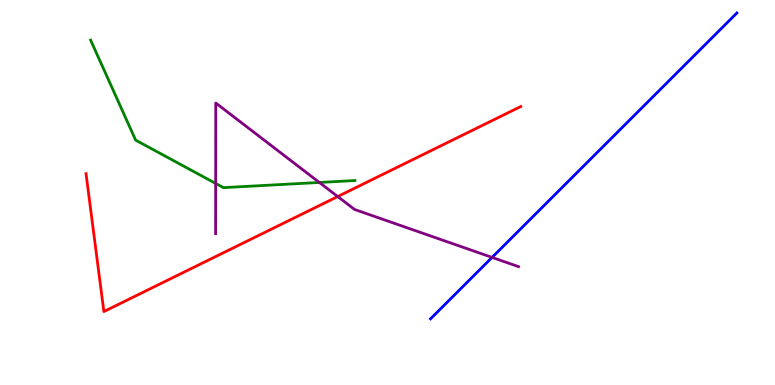[{'lines': ['blue', 'red'], 'intersections': []}, {'lines': ['green', 'red'], 'intersections': []}, {'lines': ['purple', 'red'], 'intersections': [{'x': 4.36, 'y': 4.89}]}, {'lines': ['blue', 'green'], 'intersections': []}, {'lines': ['blue', 'purple'], 'intersections': [{'x': 6.35, 'y': 3.31}]}, {'lines': ['green', 'purple'], 'intersections': [{'x': 2.78, 'y': 5.24}, {'x': 4.12, 'y': 5.26}]}]